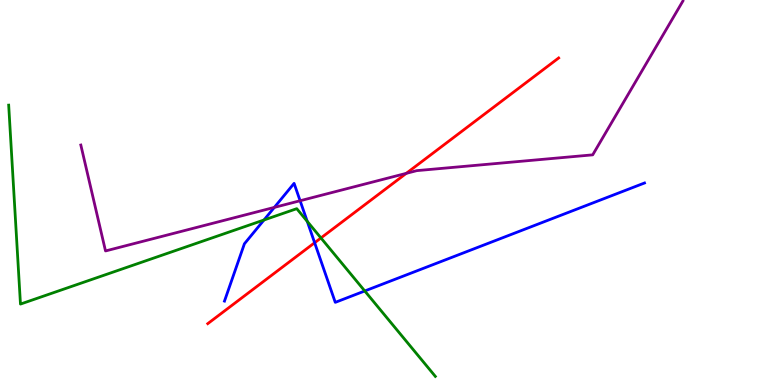[{'lines': ['blue', 'red'], 'intersections': [{'x': 4.06, 'y': 3.7}]}, {'lines': ['green', 'red'], 'intersections': [{'x': 4.14, 'y': 3.82}]}, {'lines': ['purple', 'red'], 'intersections': [{'x': 5.24, 'y': 5.5}]}, {'lines': ['blue', 'green'], 'intersections': [{'x': 3.41, 'y': 4.29}, {'x': 3.96, 'y': 4.25}, {'x': 4.71, 'y': 2.44}]}, {'lines': ['blue', 'purple'], 'intersections': [{'x': 3.54, 'y': 4.61}, {'x': 3.87, 'y': 4.79}]}, {'lines': ['green', 'purple'], 'intersections': []}]